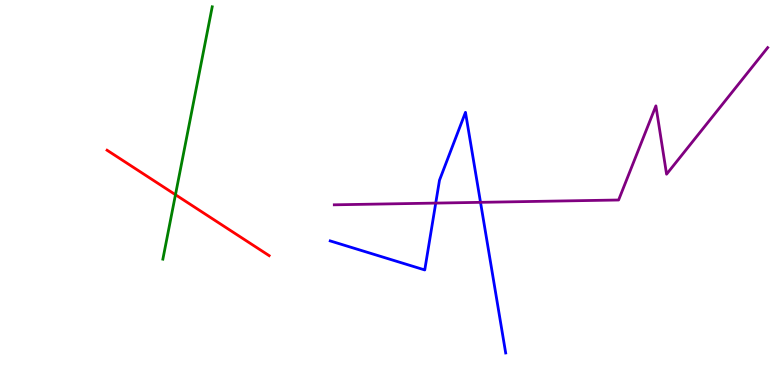[{'lines': ['blue', 'red'], 'intersections': []}, {'lines': ['green', 'red'], 'intersections': [{'x': 2.26, 'y': 4.94}]}, {'lines': ['purple', 'red'], 'intersections': []}, {'lines': ['blue', 'green'], 'intersections': []}, {'lines': ['blue', 'purple'], 'intersections': [{'x': 5.62, 'y': 4.72}, {'x': 6.2, 'y': 4.74}]}, {'lines': ['green', 'purple'], 'intersections': []}]